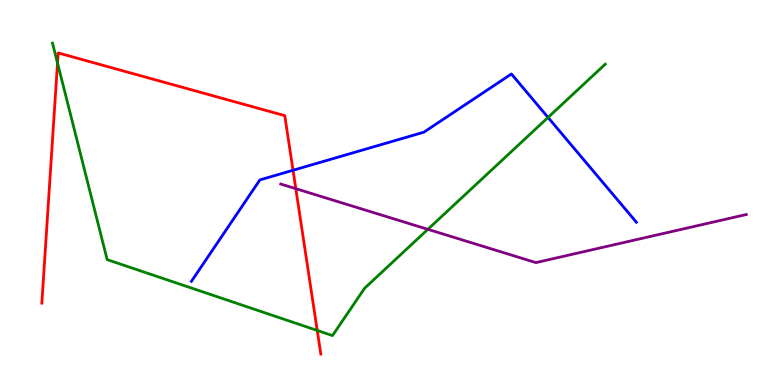[{'lines': ['blue', 'red'], 'intersections': [{'x': 3.78, 'y': 5.58}]}, {'lines': ['green', 'red'], 'intersections': [{'x': 0.742, 'y': 8.36}, {'x': 4.09, 'y': 1.42}]}, {'lines': ['purple', 'red'], 'intersections': [{'x': 3.82, 'y': 5.1}]}, {'lines': ['blue', 'green'], 'intersections': [{'x': 7.07, 'y': 6.95}]}, {'lines': ['blue', 'purple'], 'intersections': []}, {'lines': ['green', 'purple'], 'intersections': [{'x': 5.52, 'y': 4.04}]}]